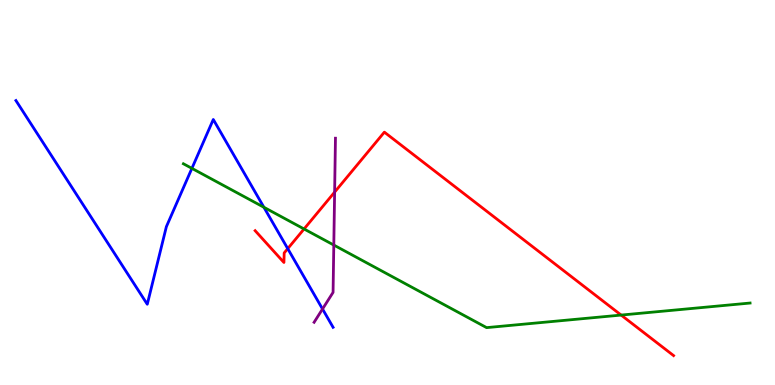[{'lines': ['blue', 'red'], 'intersections': [{'x': 3.71, 'y': 3.54}]}, {'lines': ['green', 'red'], 'intersections': [{'x': 3.92, 'y': 4.05}, {'x': 8.01, 'y': 1.82}]}, {'lines': ['purple', 'red'], 'intersections': [{'x': 4.32, 'y': 5.01}]}, {'lines': ['blue', 'green'], 'intersections': [{'x': 2.48, 'y': 5.63}, {'x': 3.41, 'y': 4.62}]}, {'lines': ['blue', 'purple'], 'intersections': [{'x': 4.16, 'y': 1.97}]}, {'lines': ['green', 'purple'], 'intersections': [{'x': 4.31, 'y': 3.64}]}]